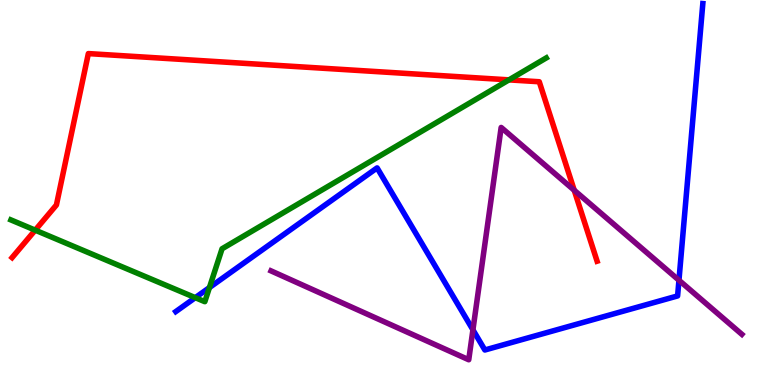[{'lines': ['blue', 'red'], 'intersections': []}, {'lines': ['green', 'red'], 'intersections': [{'x': 0.454, 'y': 4.02}, {'x': 6.57, 'y': 7.93}]}, {'lines': ['purple', 'red'], 'intersections': [{'x': 7.41, 'y': 5.06}]}, {'lines': ['blue', 'green'], 'intersections': [{'x': 2.52, 'y': 2.27}, {'x': 2.7, 'y': 2.53}]}, {'lines': ['blue', 'purple'], 'intersections': [{'x': 6.1, 'y': 1.43}, {'x': 8.76, 'y': 2.72}]}, {'lines': ['green', 'purple'], 'intersections': []}]